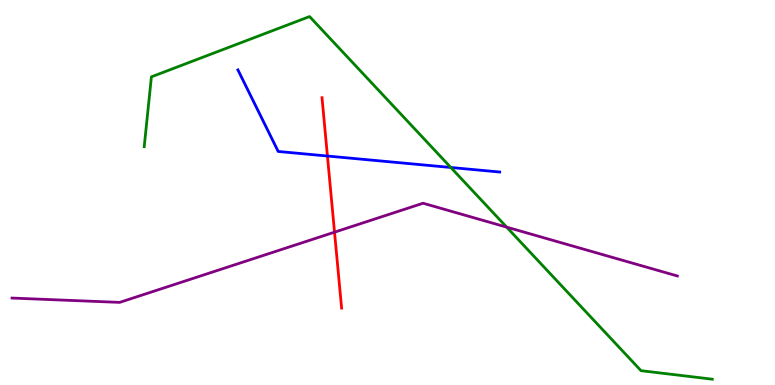[{'lines': ['blue', 'red'], 'intersections': [{'x': 4.22, 'y': 5.95}]}, {'lines': ['green', 'red'], 'intersections': []}, {'lines': ['purple', 'red'], 'intersections': [{'x': 4.32, 'y': 3.97}]}, {'lines': ['blue', 'green'], 'intersections': [{'x': 5.82, 'y': 5.65}]}, {'lines': ['blue', 'purple'], 'intersections': []}, {'lines': ['green', 'purple'], 'intersections': [{'x': 6.54, 'y': 4.1}]}]